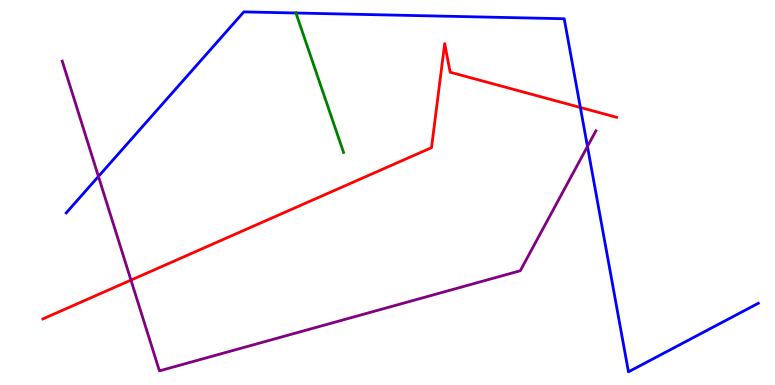[{'lines': ['blue', 'red'], 'intersections': [{'x': 7.49, 'y': 7.21}]}, {'lines': ['green', 'red'], 'intersections': []}, {'lines': ['purple', 'red'], 'intersections': [{'x': 1.69, 'y': 2.72}]}, {'lines': ['blue', 'green'], 'intersections': [{'x': 3.82, 'y': 9.66}]}, {'lines': ['blue', 'purple'], 'intersections': [{'x': 1.27, 'y': 5.42}, {'x': 7.58, 'y': 6.2}]}, {'lines': ['green', 'purple'], 'intersections': []}]